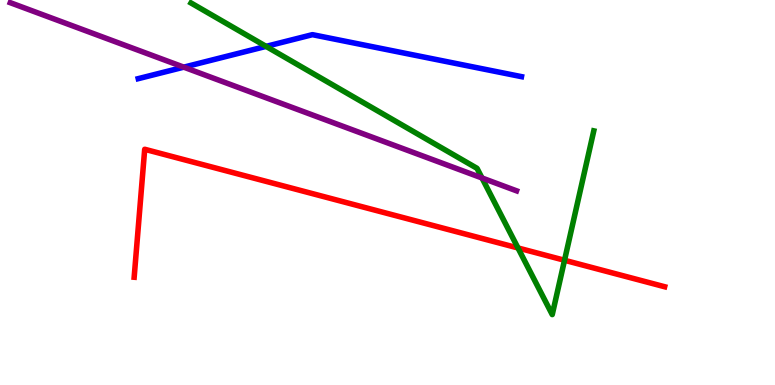[{'lines': ['blue', 'red'], 'intersections': []}, {'lines': ['green', 'red'], 'intersections': [{'x': 6.68, 'y': 3.56}, {'x': 7.28, 'y': 3.24}]}, {'lines': ['purple', 'red'], 'intersections': []}, {'lines': ['blue', 'green'], 'intersections': [{'x': 3.43, 'y': 8.8}]}, {'lines': ['blue', 'purple'], 'intersections': [{'x': 2.37, 'y': 8.26}]}, {'lines': ['green', 'purple'], 'intersections': [{'x': 6.22, 'y': 5.38}]}]